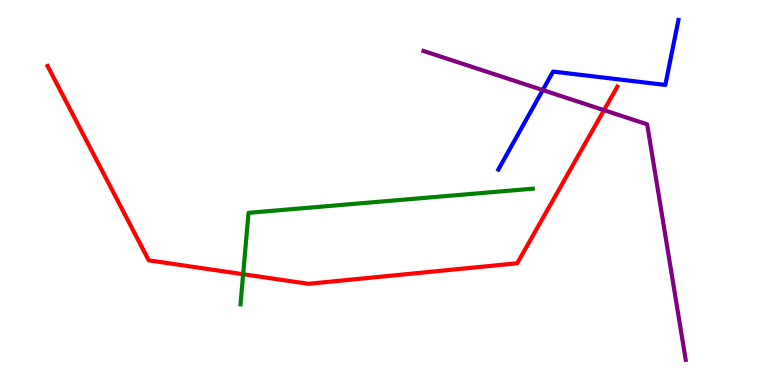[{'lines': ['blue', 'red'], 'intersections': []}, {'lines': ['green', 'red'], 'intersections': [{'x': 3.14, 'y': 2.88}]}, {'lines': ['purple', 'red'], 'intersections': [{'x': 7.79, 'y': 7.14}]}, {'lines': ['blue', 'green'], 'intersections': []}, {'lines': ['blue', 'purple'], 'intersections': [{'x': 7.0, 'y': 7.66}]}, {'lines': ['green', 'purple'], 'intersections': []}]